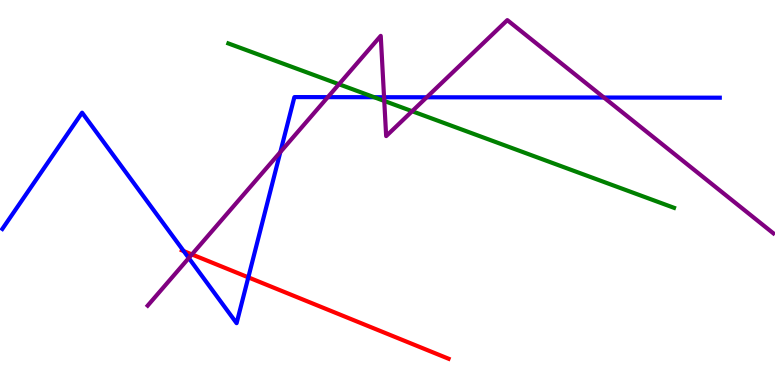[{'lines': ['blue', 'red'], 'intersections': [{'x': 2.37, 'y': 3.48}, {'x': 3.2, 'y': 2.8}]}, {'lines': ['green', 'red'], 'intersections': []}, {'lines': ['purple', 'red'], 'intersections': [{'x': 2.48, 'y': 3.39}]}, {'lines': ['blue', 'green'], 'intersections': [{'x': 4.83, 'y': 7.48}]}, {'lines': ['blue', 'purple'], 'intersections': [{'x': 2.44, 'y': 3.3}, {'x': 3.62, 'y': 6.05}, {'x': 4.23, 'y': 7.48}, {'x': 4.96, 'y': 7.47}, {'x': 5.51, 'y': 7.47}, {'x': 7.79, 'y': 7.47}]}, {'lines': ['green', 'purple'], 'intersections': [{'x': 4.37, 'y': 7.81}, {'x': 4.96, 'y': 7.38}, {'x': 5.32, 'y': 7.11}]}]